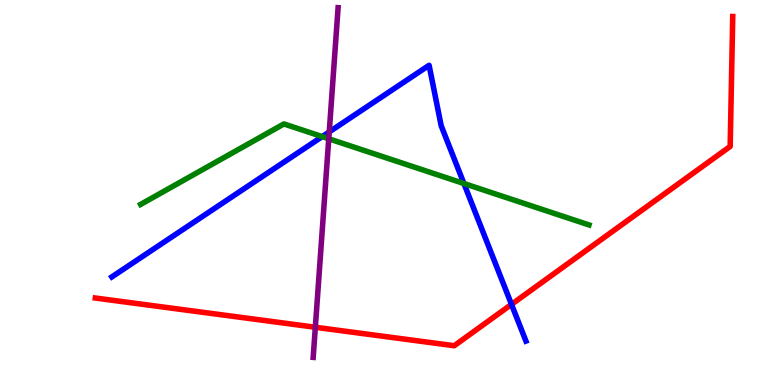[{'lines': ['blue', 'red'], 'intersections': [{'x': 6.6, 'y': 2.09}]}, {'lines': ['green', 'red'], 'intersections': []}, {'lines': ['purple', 'red'], 'intersections': [{'x': 4.07, 'y': 1.5}]}, {'lines': ['blue', 'green'], 'intersections': [{'x': 4.16, 'y': 6.45}, {'x': 5.99, 'y': 5.23}]}, {'lines': ['blue', 'purple'], 'intersections': [{'x': 4.25, 'y': 6.57}]}, {'lines': ['green', 'purple'], 'intersections': [{'x': 4.24, 'y': 6.4}]}]